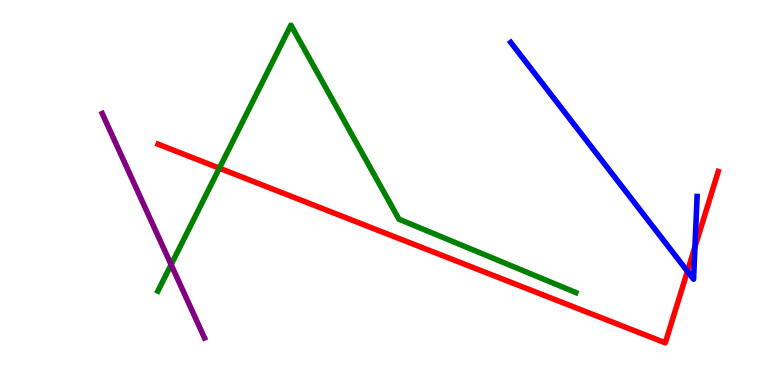[{'lines': ['blue', 'red'], 'intersections': [{'x': 8.87, 'y': 2.95}, {'x': 8.97, 'y': 3.59}]}, {'lines': ['green', 'red'], 'intersections': [{'x': 2.83, 'y': 5.63}]}, {'lines': ['purple', 'red'], 'intersections': []}, {'lines': ['blue', 'green'], 'intersections': []}, {'lines': ['blue', 'purple'], 'intersections': []}, {'lines': ['green', 'purple'], 'intersections': [{'x': 2.21, 'y': 3.13}]}]